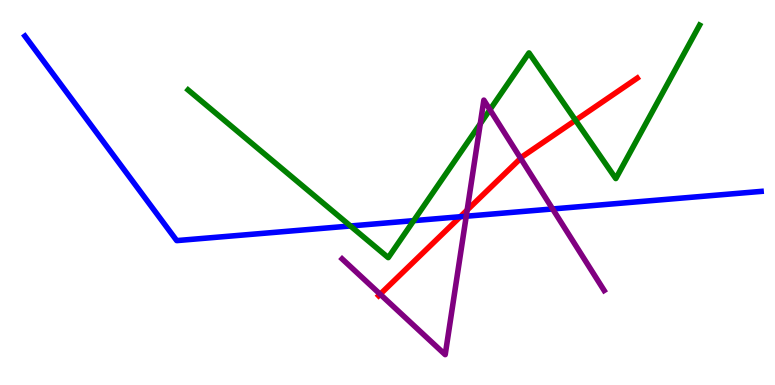[{'lines': ['blue', 'red'], 'intersections': [{'x': 5.94, 'y': 4.37}]}, {'lines': ['green', 'red'], 'intersections': [{'x': 7.43, 'y': 6.88}]}, {'lines': ['purple', 'red'], 'intersections': [{'x': 4.91, 'y': 2.36}, {'x': 6.03, 'y': 4.54}, {'x': 6.72, 'y': 5.89}]}, {'lines': ['blue', 'green'], 'intersections': [{'x': 4.52, 'y': 4.13}, {'x': 5.34, 'y': 4.27}]}, {'lines': ['blue', 'purple'], 'intersections': [{'x': 6.02, 'y': 4.38}, {'x': 7.13, 'y': 4.57}]}, {'lines': ['green', 'purple'], 'intersections': [{'x': 6.2, 'y': 6.79}, {'x': 6.32, 'y': 7.15}]}]